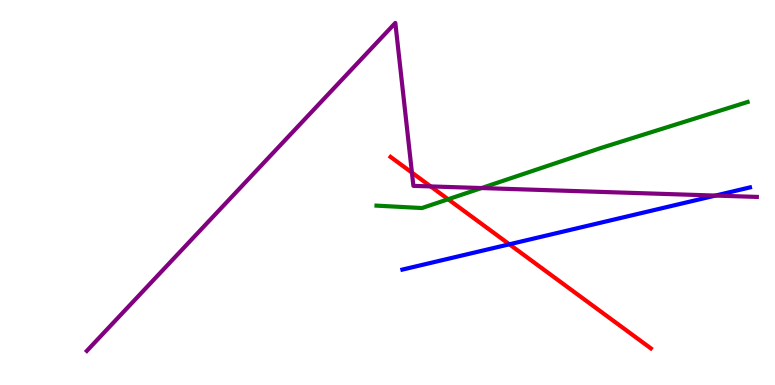[{'lines': ['blue', 'red'], 'intersections': [{'x': 6.57, 'y': 3.65}]}, {'lines': ['green', 'red'], 'intersections': [{'x': 5.78, 'y': 4.82}]}, {'lines': ['purple', 'red'], 'intersections': [{'x': 5.32, 'y': 5.52}, {'x': 5.56, 'y': 5.16}]}, {'lines': ['blue', 'green'], 'intersections': []}, {'lines': ['blue', 'purple'], 'intersections': [{'x': 9.23, 'y': 4.92}]}, {'lines': ['green', 'purple'], 'intersections': [{'x': 6.21, 'y': 5.12}]}]